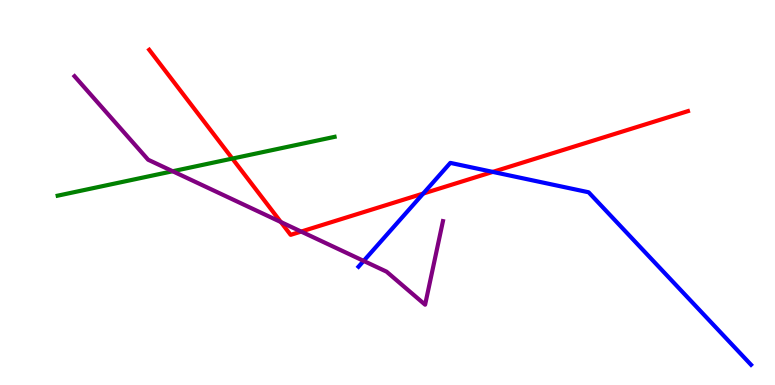[{'lines': ['blue', 'red'], 'intersections': [{'x': 5.46, 'y': 4.97}, {'x': 6.36, 'y': 5.53}]}, {'lines': ['green', 'red'], 'intersections': [{'x': 3.0, 'y': 5.88}]}, {'lines': ['purple', 'red'], 'intersections': [{'x': 3.62, 'y': 4.23}, {'x': 3.89, 'y': 3.99}]}, {'lines': ['blue', 'green'], 'intersections': []}, {'lines': ['blue', 'purple'], 'intersections': [{'x': 4.69, 'y': 3.22}]}, {'lines': ['green', 'purple'], 'intersections': [{'x': 2.23, 'y': 5.55}]}]